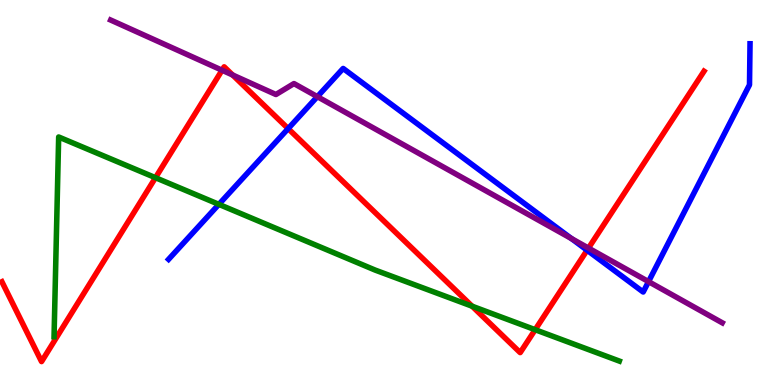[{'lines': ['blue', 'red'], 'intersections': [{'x': 3.72, 'y': 6.66}, {'x': 7.58, 'y': 3.5}]}, {'lines': ['green', 'red'], 'intersections': [{'x': 2.01, 'y': 5.38}, {'x': 6.09, 'y': 2.05}, {'x': 6.91, 'y': 1.44}]}, {'lines': ['purple', 'red'], 'intersections': [{'x': 2.87, 'y': 8.18}, {'x': 3.0, 'y': 8.05}, {'x': 7.59, 'y': 3.56}]}, {'lines': ['blue', 'green'], 'intersections': [{'x': 2.82, 'y': 4.69}]}, {'lines': ['blue', 'purple'], 'intersections': [{'x': 4.1, 'y': 7.49}, {'x': 7.37, 'y': 3.8}, {'x': 8.37, 'y': 2.69}]}, {'lines': ['green', 'purple'], 'intersections': []}]